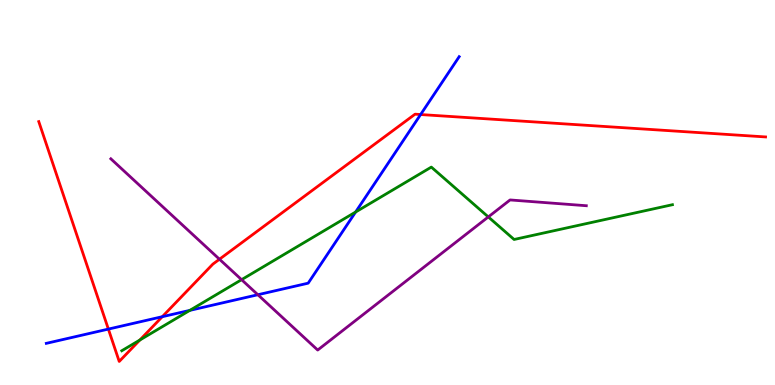[{'lines': ['blue', 'red'], 'intersections': [{'x': 1.4, 'y': 1.45}, {'x': 2.09, 'y': 1.77}, {'x': 5.43, 'y': 7.03}]}, {'lines': ['green', 'red'], 'intersections': [{'x': 1.8, 'y': 1.17}]}, {'lines': ['purple', 'red'], 'intersections': [{'x': 2.83, 'y': 3.27}]}, {'lines': ['blue', 'green'], 'intersections': [{'x': 2.45, 'y': 1.94}, {'x': 4.59, 'y': 4.49}]}, {'lines': ['blue', 'purple'], 'intersections': [{'x': 3.33, 'y': 2.34}]}, {'lines': ['green', 'purple'], 'intersections': [{'x': 3.12, 'y': 2.74}, {'x': 6.3, 'y': 4.37}]}]